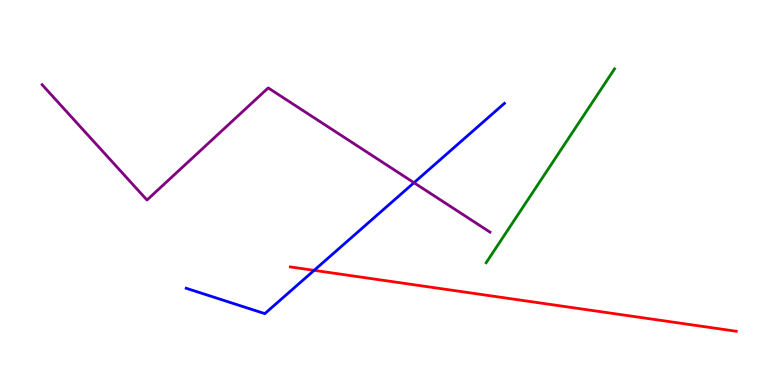[{'lines': ['blue', 'red'], 'intersections': [{'x': 4.05, 'y': 2.98}]}, {'lines': ['green', 'red'], 'intersections': []}, {'lines': ['purple', 'red'], 'intersections': []}, {'lines': ['blue', 'green'], 'intersections': []}, {'lines': ['blue', 'purple'], 'intersections': [{'x': 5.34, 'y': 5.25}]}, {'lines': ['green', 'purple'], 'intersections': []}]